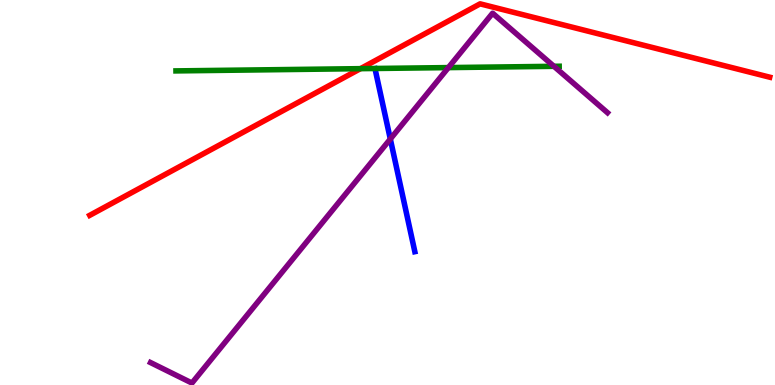[{'lines': ['blue', 'red'], 'intersections': []}, {'lines': ['green', 'red'], 'intersections': [{'x': 4.65, 'y': 8.22}]}, {'lines': ['purple', 'red'], 'intersections': []}, {'lines': ['blue', 'green'], 'intersections': []}, {'lines': ['blue', 'purple'], 'intersections': [{'x': 5.04, 'y': 6.39}]}, {'lines': ['green', 'purple'], 'intersections': [{'x': 5.79, 'y': 8.24}, {'x': 7.15, 'y': 8.28}]}]